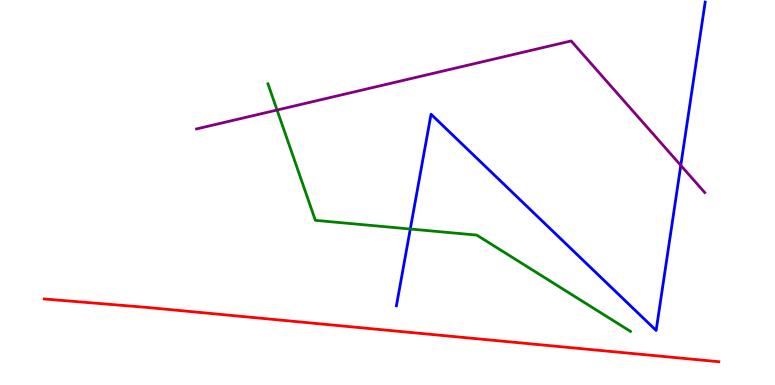[{'lines': ['blue', 'red'], 'intersections': []}, {'lines': ['green', 'red'], 'intersections': []}, {'lines': ['purple', 'red'], 'intersections': []}, {'lines': ['blue', 'green'], 'intersections': [{'x': 5.29, 'y': 4.05}]}, {'lines': ['blue', 'purple'], 'intersections': [{'x': 8.78, 'y': 5.7}]}, {'lines': ['green', 'purple'], 'intersections': [{'x': 3.57, 'y': 7.14}]}]